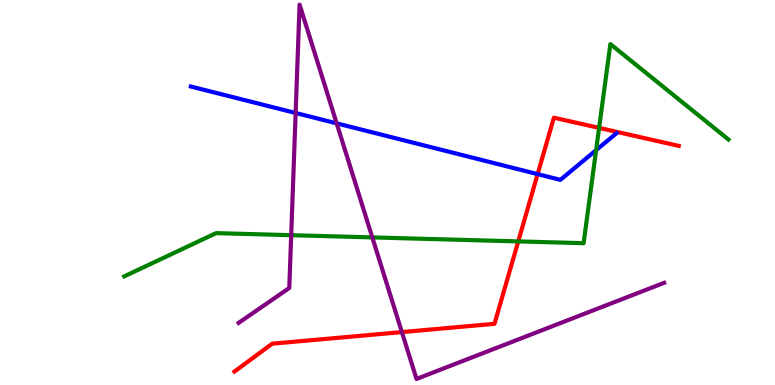[{'lines': ['blue', 'red'], 'intersections': [{'x': 6.94, 'y': 5.48}]}, {'lines': ['green', 'red'], 'intersections': [{'x': 6.69, 'y': 3.73}, {'x': 7.73, 'y': 6.68}]}, {'lines': ['purple', 'red'], 'intersections': [{'x': 5.19, 'y': 1.37}]}, {'lines': ['blue', 'green'], 'intersections': [{'x': 7.69, 'y': 6.1}]}, {'lines': ['blue', 'purple'], 'intersections': [{'x': 3.81, 'y': 7.07}, {'x': 4.34, 'y': 6.8}]}, {'lines': ['green', 'purple'], 'intersections': [{'x': 3.76, 'y': 3.89}, {'x': 4.8, 'y': 3.83}]}]